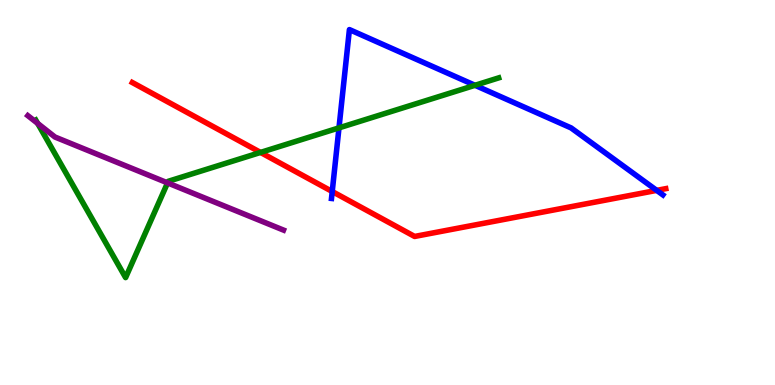[{'lines': ['blue', 'red'], 'intersections': [{'x': 4.29, 'y': 5.03}, {'x': 8.47, 'y': 5.06}]}, {'lines': ['green', 'red'], 'intersections': [{'x': 3.36, 'y': 6.04}]}, {'lines': ['purple', 'red'], 'intersections': []}, {'lines': ['blue', 'green'], 'intersections': [{'x': 4.37, 'y': 6.68}, {'x': 6.13, 'y': 7.78}]}, {'lines': ['blue', 'purple'], 'intersections': []}, {'lines': ['green', 'purple'], 'intersections': [{'x': 0.486, 'y': 6.79}, {'x': 2.16, 'y': 5.25}]}]